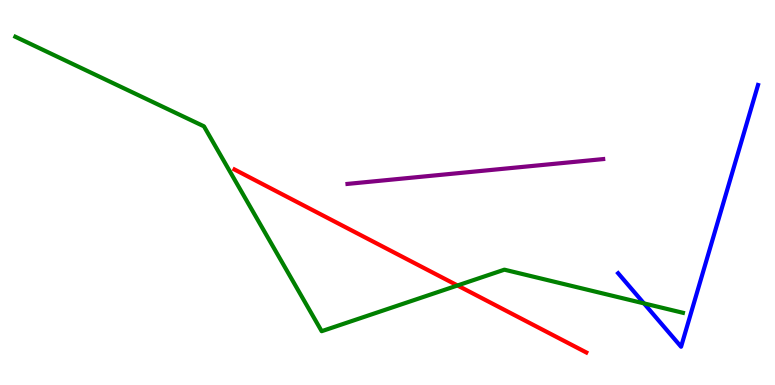[{'lines': ['blue', 'red'], 'intersections': []}, {'lines': ['green', 'red'], 'intersections': [{'x': 5.9, 'y': 2.59}]}, {'lines': ['purple', 'red'], 'intersections': []}, {'lines': ['blue', 'green'], 'intersections': [{'x': 8.31, 'y': 2.12}]}, {'lines': ['blue', 'purple'], 'intersections': []}, {'lines': ['green', 'purple'], 'intersections': []}]